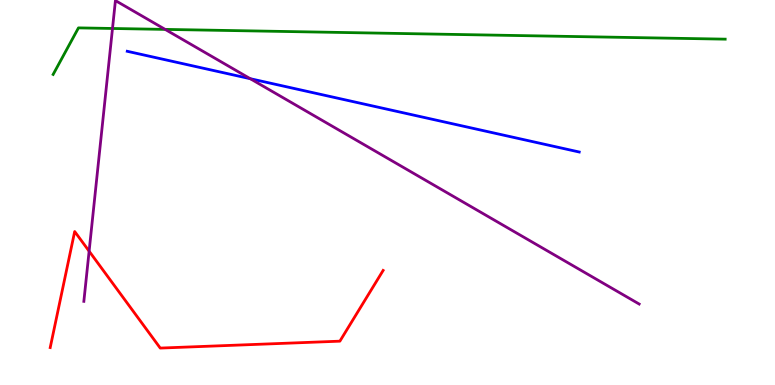[{'lines': ['blue', 'red'], 'intersections': []}, {'lines': ['green', 'red'], 'intersections': []}, {'lines': ['purple', 'red'], 'intersections': [{'x': 1.15, 'y': 3.48}]}, {'lines': ['blue', 'green'], 'intersections': []}, {'lines': ['blue', 'purple'], 'intersections': [{'x': 3.23, 'y': 7.96}]}, {'lines': ['green', 'purple'], 'intersections': [{'x': 1.45, 'y': 9.26}, {'x': 2.13, 'y': 9.24}]}]